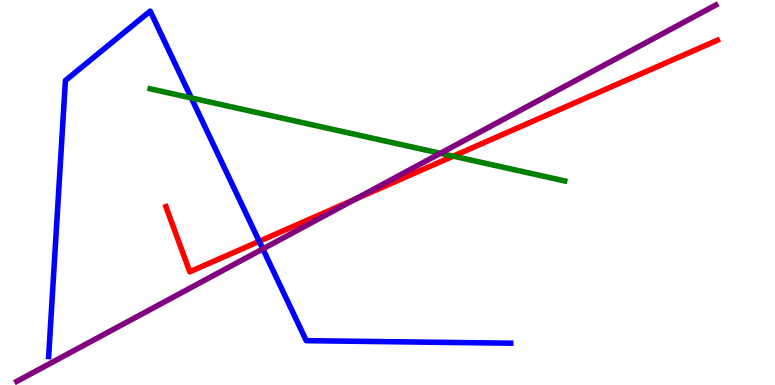[{'lines': ['blue', 'red'], 'intersections': [{'x': 3.34, 'y': 3.73}]}, {'lines': ['green', 'red'], 'intersections': [{'x': 5.85, 'y': 5.94}]}, {'lines': ['purple', 'red'], 'intersections': [{'x': 4.58, 'y': 4.82}]}, {'lines': ['blue', 'green'], 'intersections': [{'x': 2.47, 'y': 7.46}]}, {'lines': ['blue', 'purple'], 'intersections': [{'x': 3.39, 'y': 3.53}]}, {'lines': ['green', 'purple'], 'intersections': [{'x': 5.68, 'y': 6.02}]}]